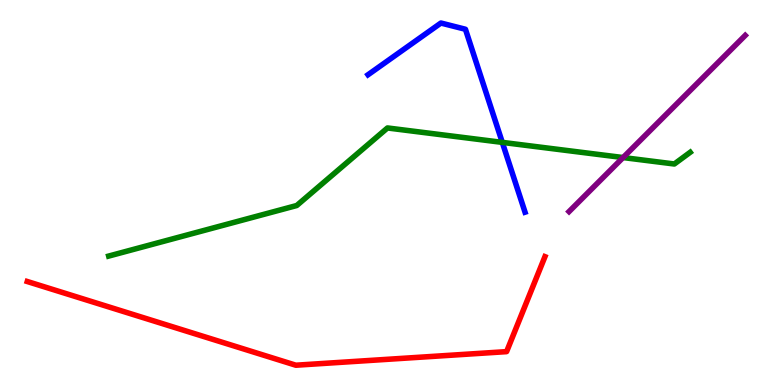[{'lines': ['blue', 'red'], 'intersections': []}, {'lines': ['green', 'red'], 'intersections': []}, {'lines': ['purple', 'red'], 'intersections': []}, {'lines': ['blue', 'green'], 'intersections': [{'x': 6.48, 'y': 6.3}]}, {'lines': ['blue', 'purple'], 'intersections': []}, {'lines': ['green', 'purple'], 'intersections': [{'x': 8.04, 'y': 5.91}]}]